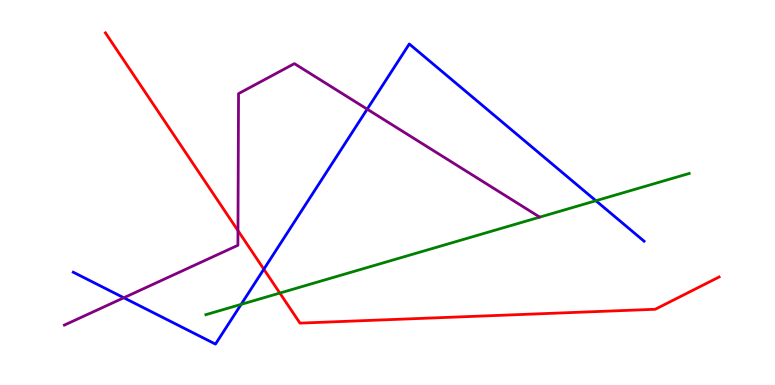[{'lines': ['blue', 'red'], 'intersections': [{'x': 3.4, 'y': 3.01}]}, {'lines': ['green', 'red'], 'intersections': [{'x': 3.61, 'y': 2.39}]}, {'lines': ['purple', 'red'], 'intersections': [{'x': 3.07, 'y': 4.01}]}, {'lines': ['blue', 'green'], 'intersections': [{'x': 3.11, 'y': 2.09}, {'x': 7.69, 'y': 4.79}]}, {'lines': ['blue', 'purple'], 'intersections': [{'x': 1.6, 'y': 2.27}, {'x': 4.74, 'y': 7.16}]}, {'lines': ['green', 'purple'], 'intersections': []}]